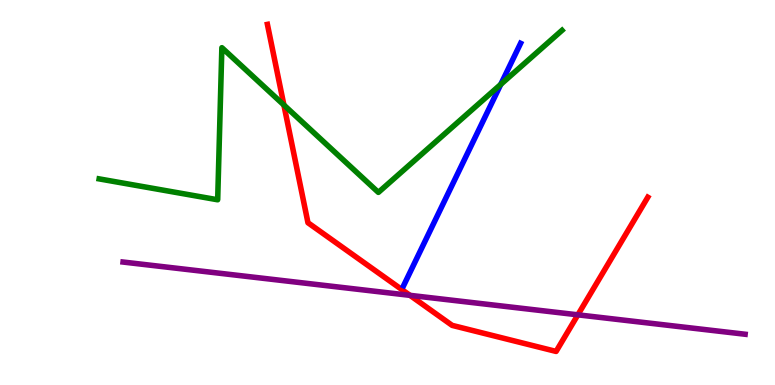[{'lines': ['blue', 'red'], 'intersections': []}, {'lines': ['green', 'red'], 'intersections': [{'x': 3.66, 'y': 7.27}]}, {'lines': ['purple', 'red'], 'intersections': [{'x': 5.29, 'y': 2.33}, {'x': 7.46, 'y': 1.82}]}, {'lines': ['blue', 'green'], 'intersections': [{'x': 6.46, 'y': 7.81}]}, {'lines': ['blue', 'purple'], 'intersections': []}, {'lines': ['green', 'purple'], 'intersections': []}]